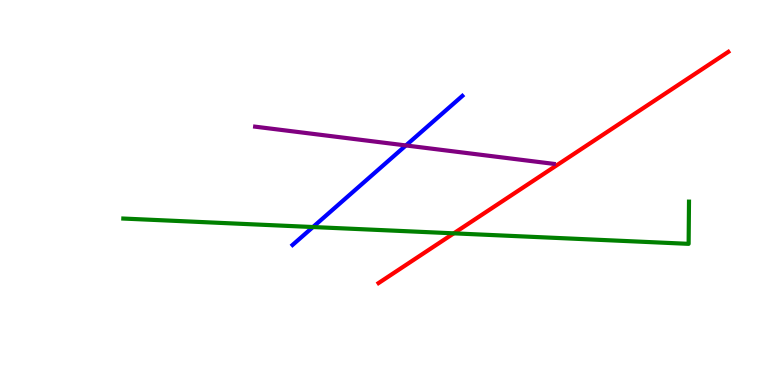[{'lines': ['blue', 'red'], 'intersections': []}, {'lines': ['green', 'red'], 'intersections': [{'x': 5.86, 'y': 3.94}]}, {'lines': ['purple', 'red'], 'intersections': []}, {'lines': ['blue', 'green'], 'intersections': [{'x': 4.04, 'y': 4.1}]}, {'lines': ['blue', 'purple'], 'intersections': [{'x': 5.24, 'y': 6.22}]}, {'lines': ['green', 'purple'], 'intersections': []}]